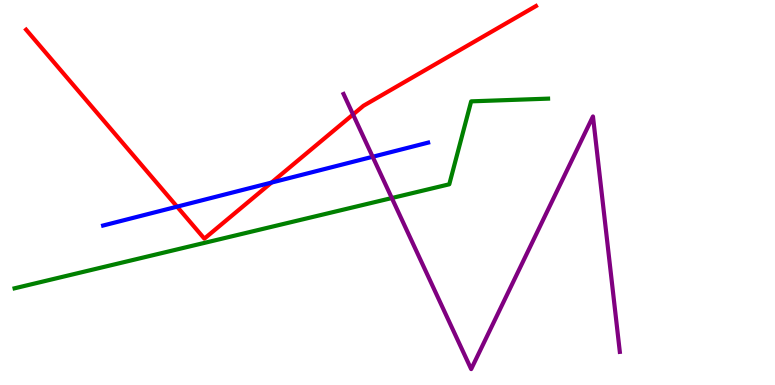[{'lines': ['blue', 'red'], 'intersections': [{'x': 2.28, 'y': 4.63}, {'x': 3.5, 'y': 5.26}]}, {'lines': ['green', 'red'], 'intersections': []}, {'lines': ['purple', 'red'], 'intersections': [{'x': 4.56, 'y': 7.03}]}, {'lines': ['blue', 'green'], 'intersections': []}, {'lines': ['blue', 'purple'], 'intersections': [{'x': 4.81, 'y': 5.93}]}, {'lines': ['green', 'purple'], 'intersections': [{'x': 5.06, 'y': 4.86}]}]